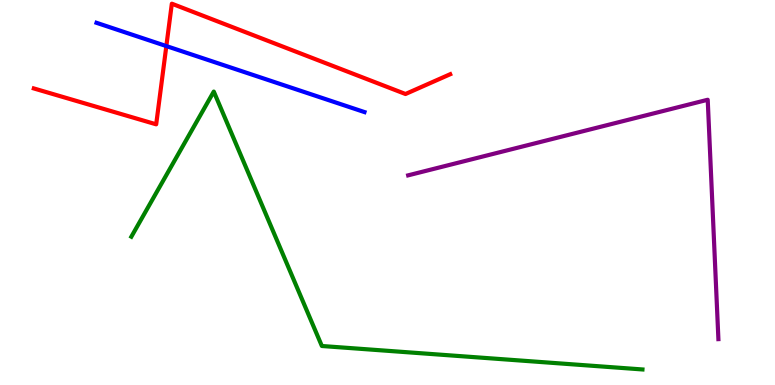[{'lines': ['blue', 'red'], 'intersections': [{'x': 2.15, 'y': 8.8}]}, {'lines': ['green', 'red'], 'intersections': []}, {'lines': ['purple', 'red'], 'intersections': []}, {'lines': ['blue', 'green'], 'intersections': []}, {'lines': ['blue', 'purple'], 'intersections': []}, {'lines': ['green', 'purple'], 'intersections': []}]